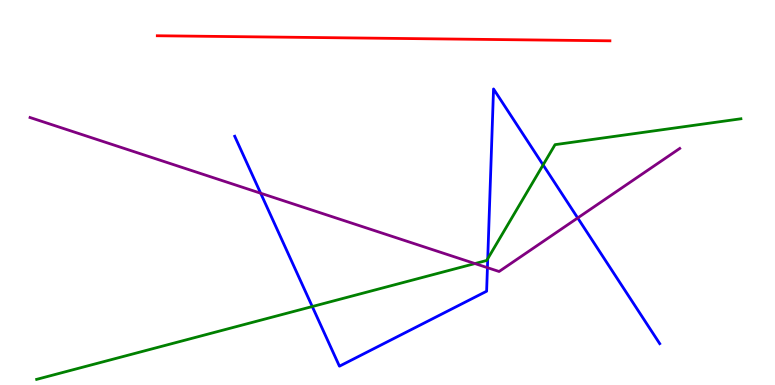[{'lines': ['blue', 'red'], 'intersections': []}, {'lines': ['green', 'red'], 'intersections': []}, {'lines': ['purple', 'red'], 'intersections': []}, {'lines': ['blue', 'green'], 'intersections': [{'x': 4.03, 'y': 2.04}, {'x': 6.29, 'y': 3.28}, {'x': 7.01, 'y': 5.72}]}, {'lines': ['blue', 'purple'], 'intersections': [{'x': 3.36, 'y': 4.98}, {'x': 6.29, 'y': 3.05}, {'x': 7.45, 'y': 4.34}]}, {'lines': ['green', 'purple'], 'intersections': [{'x': 6.13, 'y': 3.15}]}]